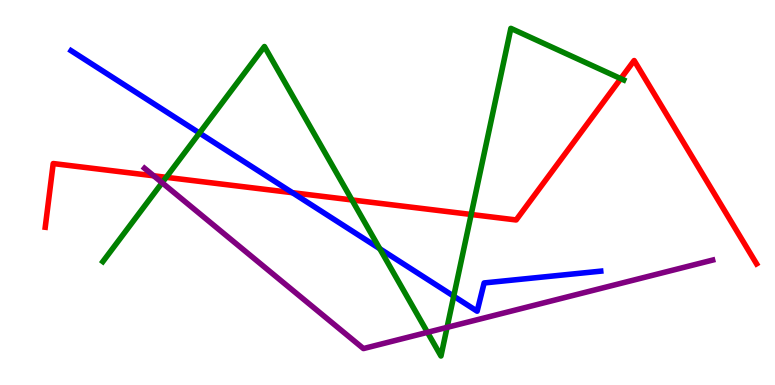[{'lines': ['blue', 'red'], 'intersections': [{'x': 3.77, 'y': 4.99}]}, {'lines': ['green', 'red'], 'intersections': [{'x': 2.14, 'y': 5.39}, {'x': 4.54, 'y': 4.81}, {'x': 6.08, 'y': 4.43}, {'x': 8.01, 'y': 7.96}]}, {'lines': ['purple', 'red'], 'intersections': [{'x': 1.98, 'y': 5.43}]}, {'lines': ['blue', 'green'], 'intersections': [{'x': 2.57, 'y': 6.54}, {'x': 4.9, 'y': 3.54}, {'x': 5.85, 'y': 2.31}]}, {'lines': ['blue', 'purple'], 'intersections': []}, {'lines': ['green', 'purple'], 'intersections': [{'x': 2.09, 'y': 5.25}, {'x': 5.52, 'y': 1.37}, {'x': 5.77, 'y': 1.5}]}]